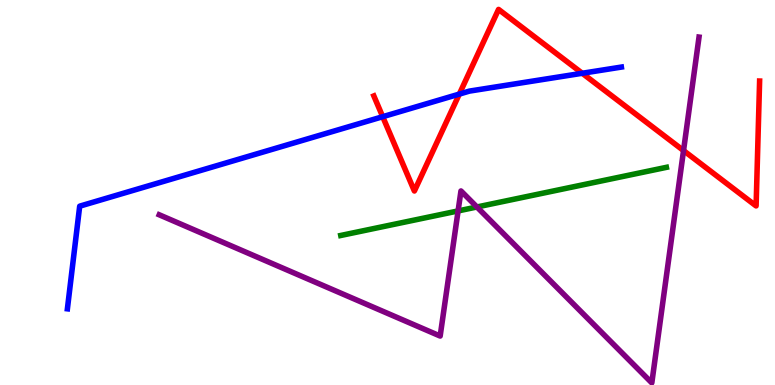[{'lines': ['blue', 'red'], 'intersections': [{'x': 4.94, 'y': 6.97}, {'x': 5.93, 'y': 7.56}, {'x': 7.51, 'y': 8.1}]}, {'lines': ['green', 'red'], 'intersections': []}, {'lines': ['purple', 'red'], 'intersections': [{'x': 8.82, 'y': 6.09}]}, {'lines': ['blue', 'green'], 'intersections': []}, {'lines': ['blue', 'purple'], 'intersections': []}, {'lines': ['green', 'purple'], 'intersections': [{'x': 5.91, 'y': 4.52}, {'x': 6.15, 'y': 4.62}]}]